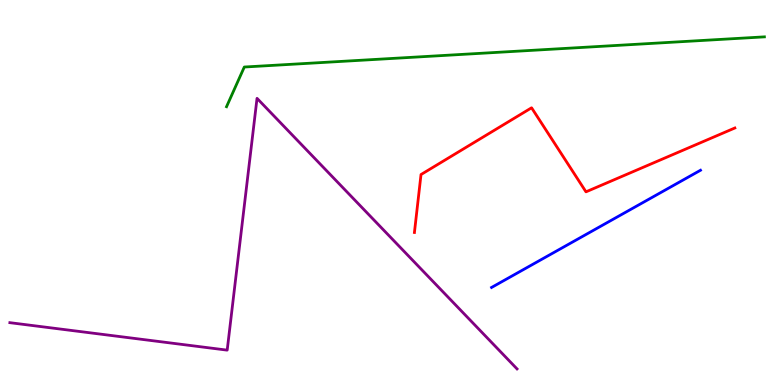[{'lines': ['blue', 'red'], 'intersections': []}, {'lines': ['green', 'red'], 'intersections': []}, {'lines': ['purple', 'red'], 'intersections': []}, {'lines': ['blue', 'green'], 'intersections': []}, {'lines': ['blue', 'purple'], 'intersections': []}, {'lines': ['green', 'purple'], 'intersections': []}]